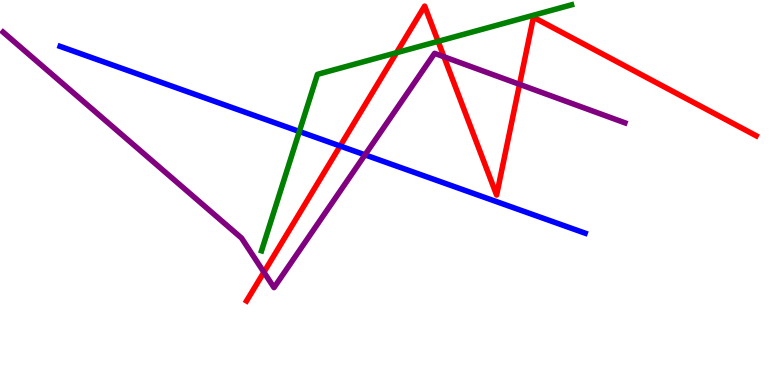[{'lines': ['blue', 'red'], 'intersections': [{'x': 4.39, 'y': 6.21}]}, {'lines': ['green', 'red'], 'intersections': [{'x': 5.12, 'y': 8.63}, {'x': 5.65, 'y': 8.93}]}, {'lines': ['purple', 'red'], 'intersections': [{'x': 3.41, 'y': 2.93}, {'x': 5.73, 'y': 8.53}, {'x': 6.7, 'y': 7.81}]}, {'lines': ['blue', 'green'], 'intersections': [{'x': 3.86, 'y': 6.58}]}, {'lines': ['blue', 'purple'], 'intersections': [{'x': 4.71, 'y': 5.98}]}, {'lines': ['green', 'purple'], 'intersections': []}]